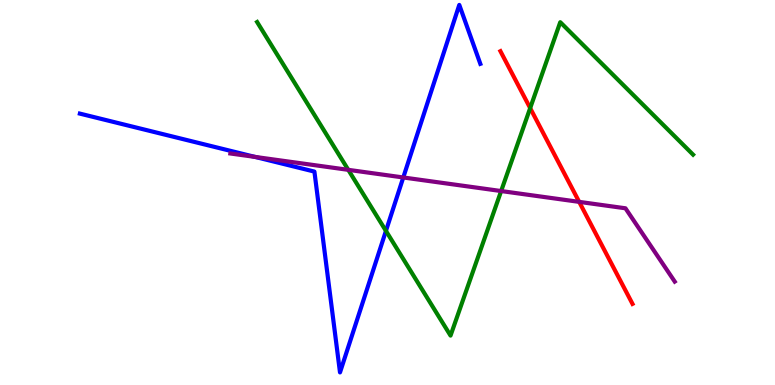[{'lines': ['blue', 'red'], 'intersections': []}, {'lines': ['green', 'red'], 'intersections': [{'x': 6.84, 'y': 7.19}]}, {'lines': ['purple', 'red'], 'intersections': [{'x': 7.47, 'y': 4.76}]}, {'lines': ['blue', 'green'], 'intersections': [{'x': 4.98, 'y': 4.0}]}, {'lines': ['blue', 'purple'], 'intersections': [{'x': 3.29, 'y': 5.92}, {'x': 5.2, 'y': 5.39}]}, {'lines': ['green', 'purple'], 'intersections': [{'x': 4.49, 'y': 5.59}, {'x': 6.47, 'y': 5.04}]}]